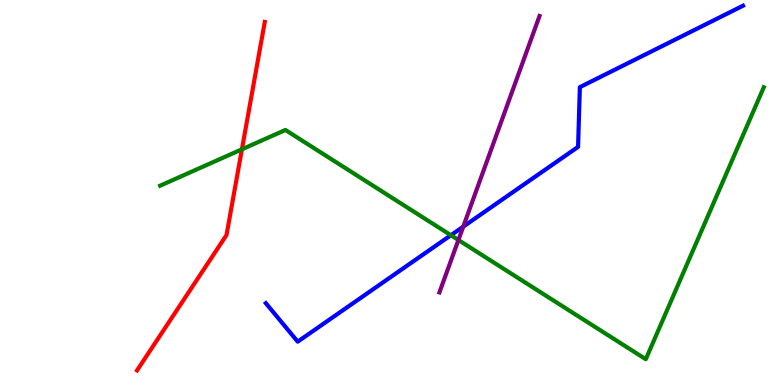[{'lines': ['blue', 'red'], 'intersections': []}, {'lines': ['green', 'red'], 'intersections': [{'x': 3.12, 'y': 6.12}]}, {'lines': ['purple', 'red'], 'intersections': []}, {'lines': ['blue', 'green'], 'intersections': [{'x': 5.82, 'y': 3.89}]}, {'lines': ['blue', 'purple'], 'intersections': [{'x': 5.98, 'y': 4.11}]}, {'lines': ['green', 'purple'], 'intersections': [{'x': 5.91, 'y': 3.77}]}]